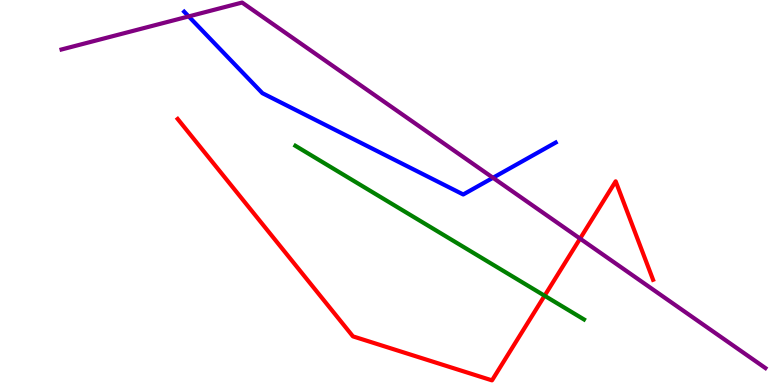[{'lines': ['blue', 'red'], 'intersections': []}, {'lines': ['green', 'red'], 'intersections': [{'x': 7.03, 'y': 2.32}]}, {'lines': ['purple', 'red'], 'intersections': [{'x': 7.48, 'y': 3.8}]}, {'lines': ['blue', 'green'], 'intersections': []}, {'lines': ['blue', 'purple'], 'intersections': [{'x': 2.43, 'y': 9.57}, {'x': 6.36, 'y': 5.38}]}, {'lines': ['green', 'purple'], 'intersections': []}]